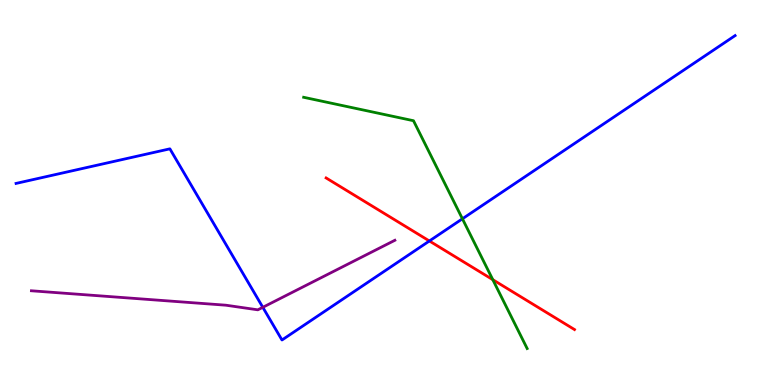[{'lines': ['blue', 'red'], 'intersections': [{'x': 5.54, 'y': 3.74}]}, {'lines': ['green', 'red'], 'intersections': [{'x': 6.36, 'y': 2.74}]}, {'lines': ['purple', 'red'], 'intersections': []}, {'lines': ['blue', 'green'], 'intersections': [{'x': 5.97, 'y': 4.32}]}, {'lines': ['blue', 'purple'], 'intersections': [{'x': 3.39, 'y': 2.02}]}, {'lines': ['green', 'purple'], 'intersections': []}]